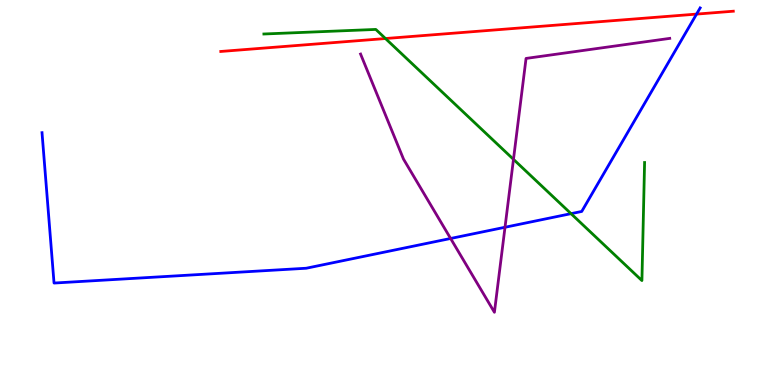[{'lines': ['blue', 'red'], 'intersections': [{'x': 8.99, 'y': 9.63}]}, {'lines': ['green', 'red'], 'intersections': [{'x': 4.97, 'y': 9.0}]}, {'lines': ['purple', 'red'], 'intersections': []}, {'lines': ['blue', 'green'], 'intersections': [{'x': 7.37, 'y': 4.45}]}, {'lines': ['blue', 'purple'], 'intersections': [{'x': 5.81, 'y': 3.81}, {'x': 6.52, 'y': 4.1}]}, {'lines': ['green', 'purple'], 'intersections': [{'x': 6.63, 'y': 5.86}]}]